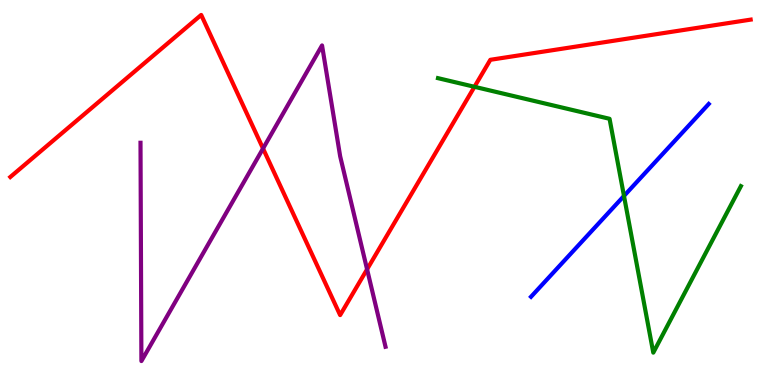[{'lines': ['blue', 'red'], 'intersections': []}, {'lines': ['green', 'red'], 'intersections': [{'x': 6.12, 'y': 7.75}]}, {'lines': ['purple', 'red'], 'intersections': [{'x': 3.39, 'y': 6.14}, {'x': 4.74, 'y': 3.0}]}, {'lines': ['blue', 'green'], 'intersections': [{'x': 8.05, 'y': 4.91}]}, {'lines': ['blue', 'purple'], 'intersections': []}, {'lines': ['green', 'purple'], 'intersections': []}]